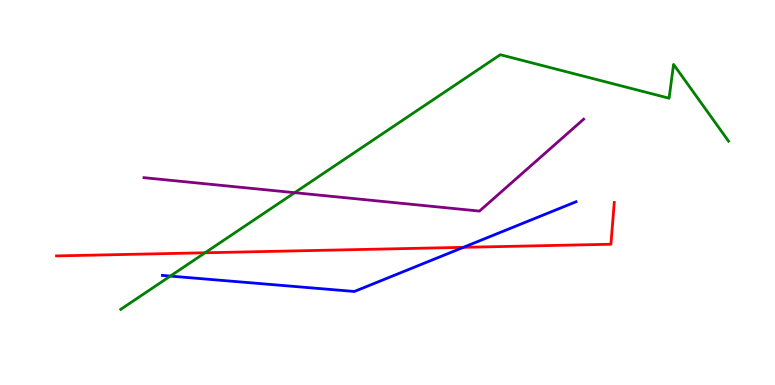[{'lines': ['blue', 'red'], 'intersections': [{'x': 5.98, 'y': 3.58}]}, {'lines': ['green', 'red'], 'intersections': [{'x': 2.65, 'y': 3.43}]}, {'lines': ['purple', 'red'], 'intersections': []}, {'lines': ['blue', 'green'], 'intersections': [{'x': 2.2, 'y': 2.83}]}, {'lines': ['blue', 'purple'], 'intersections': []}, {'lines': ['green', 'purple'], 'intersections': [{'x': 3.8, 'y': 5.0}]}]